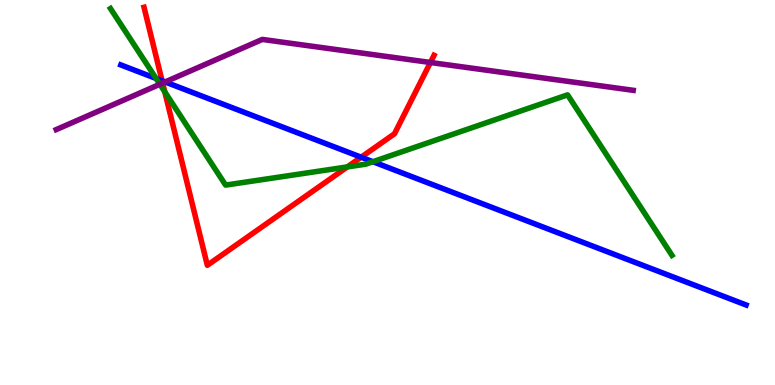[{'lines': ['blue', 'red'], 'intersections': [{'x': 2.09, 'y': 7.9}, {'x': 4.66, 'y': 5.92}]}, {'lines': ['green', 'red'], 'intersections': [{'x': 2.13, 'y': 7.62}, {'x': 4.48, 'y': 5.66}]}, {'lines': ['purple', 'red'], 'intersections': [{'x': 2.1, 'y': 7.84}, {'x': 5.55, 'y': 8.38}]}, {'lines': ['blue', 'green'], 'intersections': [{'x': 2.01, 'y': 7.96}, {'x': 4.81, 'y': 5.8}]}, {'lines': ['blue', 'purple'], 'intersections': [{'x': 2.13, 'y': 7.87}]}, {'lines': ['green', 'purple'], 'intersections': [{'x': 2.06, 'y': 7.81}]}]